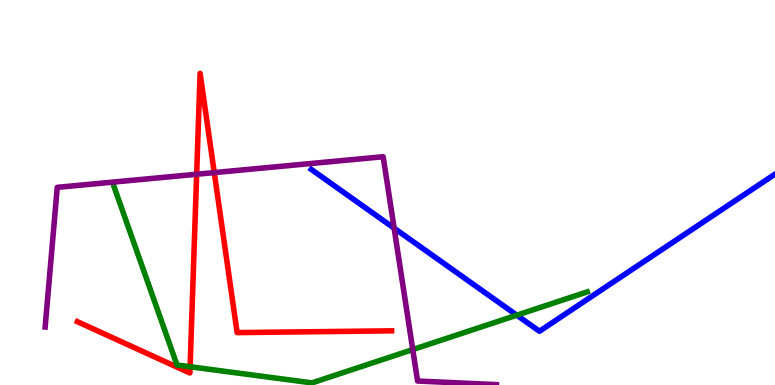[{'lines': ['blue', 'red'], 'intersections': []}, {'lines': ['green', 'red'], 'intersections': [{'x': 2.45, 'y': 0.474}]}, {'lines': ['purple', 'red'], 'intersections': [{'x': 2.54, 'y': 5.47}, {'x': 2.76, 'y': 5.52}]}, {'lines': ['blue', 'green'], 'intersections': [{'x': 6.67, 'y': 1.81}]}, {'lines': ['blue', 'purple'], 'intersections': [{'x': 5.09, 'y': 4.07}]}, {'lines': ['green', 'purple'], 'intersections': [{'x': 5.33, 'y': 0.92}]}]